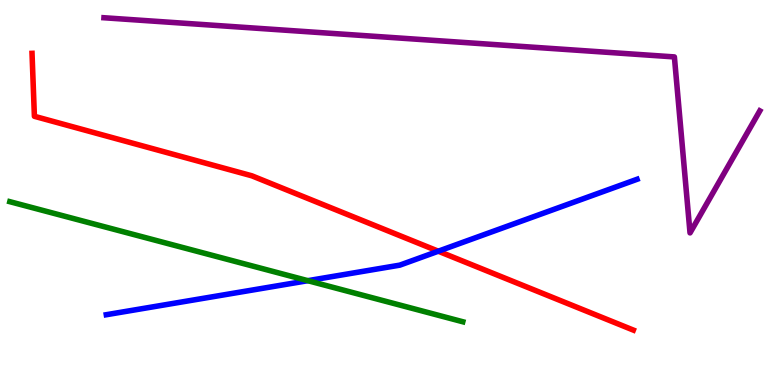[{'lines': ['blue', 'red'], 'intersections': [{'x': 5.66, 'y': 3.48}]}, {'lines': ['green', 'red'], 'intersections': []}, {'lines': ['purple', 'red'], 'intersections': []}, {'lines': ['blue', 'green'], 'intersections': [{'x': 3.97, 'y': 2.71}]}, {'lines': ['blue', 'purple'], 'intersections': []}, {'lines': ['green', 'purple'], 'intersections': []}]